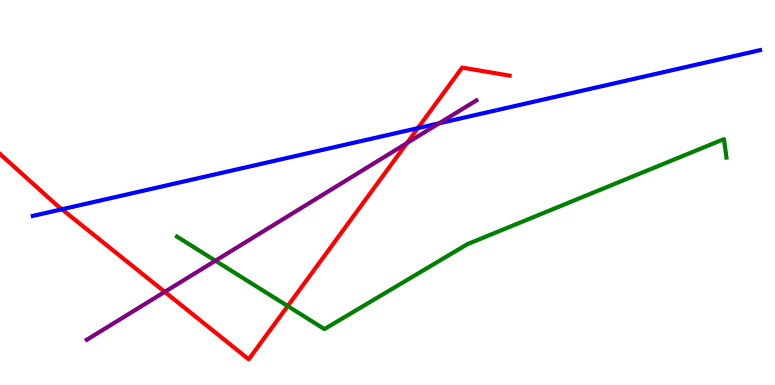[{'lines': ['blue', 'red'], 'intersections': [{'x': 0.799, 'y': 4.56}, {'x': 5.39, 'y': 6.67}]}, {'lines': ['green', 'red'], 'intersections': [{'x': 3.71, 'y': 2.05}]}, {'lines': ['purple', 'red'], 'intersections': [{'x': 2.13, 'y': 2.42}, {'x': 5.25, 'y': 6.28}]}, {'lines': ['blue', 'green'], 'intersections': []}, {'lines': ['blue', 'purple'], 'intersections': [{'x': 5.67, 'y': 6.8}]}, {'lines': ['green', 'purple'], 'intersections': [{'x': 2.78, 'y': 3.23}]}]